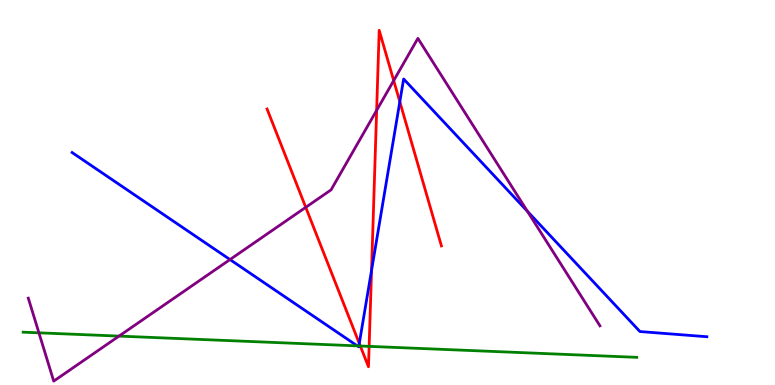[{'lines': ['blue', 'red'], 'intersections': [{'x': 4.64, 'y': 1.08}, {'x': 4.79, 'y': 2.98}, {'x': 5.16, 'y': 7.36}]}, {'lines': ['green', 'red'], 'intersections': [{'x': 4.65, 'y': 1.01}, {'x': 4.76, 'y': 1.0}]}, {'lines': ['purple', 'red'], 'intersections': [{'x': 3.95, 'y': 4.61}, {'x': 4.86, 'y': 7.13}, {'x': 5.08, 'y': 7.91}]}, {'lines': ['blue', 'green'], 'intersections': [{'x': 4.61, 'y': 1.02}, {'x': 4.63, 'y': 1.01}]}, {'lines': ['blue', 'purple'], 'intersections': [{'x': 2.97, 'y': 3.26}, {'x': 6.81, 'y': 4.51}]}, {'lines': ['green', 'purple'], 'intersections': [{'x': 0.502, 'y': 1.36}, {'x': 1.54, 'y': 1.27}]}]